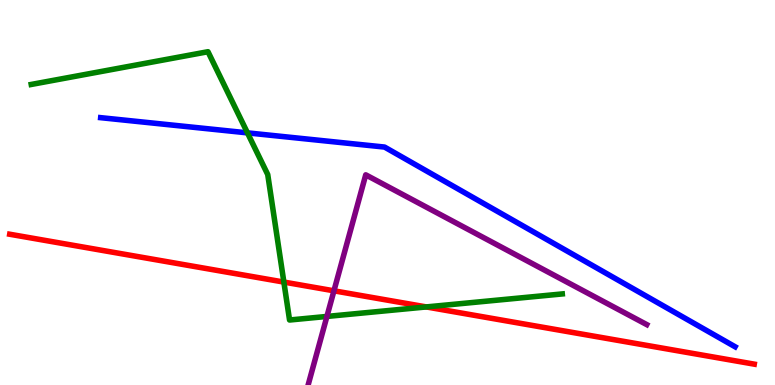[{'lines': ['blue', 'red'], 'intersections': []}, {'lines': ['green', 'red'], 'intersections': [{'x': 3.66, 'y': 2.67}, {'x': 5.5, 'y': 2.03}]}, {'lines': ['purple', 'red'], 'intersections': [{'x': 4.31, 'y': 2.45}]}, {'lines': ['blue', 'green'], 'intersections': [{'x': 3.19, 'y': 6.55}]}, {'lines': ['blue', 'purple'], 'intersections': []}, {'lines': ['green', 'purple'], 'intersections': [{'x': 4.22, 'y': 1.78}]}]